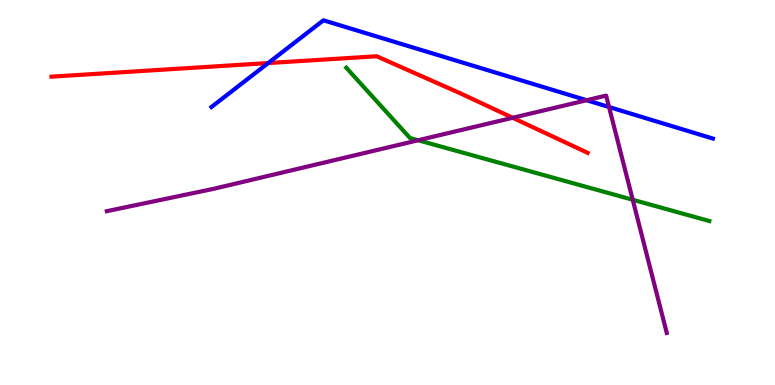[{'lines': ['blue', 'red'], 'intersections': [{'x': 3.46, 'y': 8.36}]}, {'lines': ['green', 'red'], 'intersections': []}, {'lines': ['purple', 'red'], 'intersections': [{'x': 6.62, 'y': 6.94}]}, {'lines': ['blue', 'green'], 'intersections': []}, {'lines': ['blue', 'purple'], 'intersections': [{'x': 7.57, 'y': 7.4}, {'x': 7.86, 'y': 7.22}]}, {'lines': ['green', 'purple'], 'intersections': [{'x': 5.4, 'y': 6.36}, {'x': 8.16, 'y': 4.81}]}]